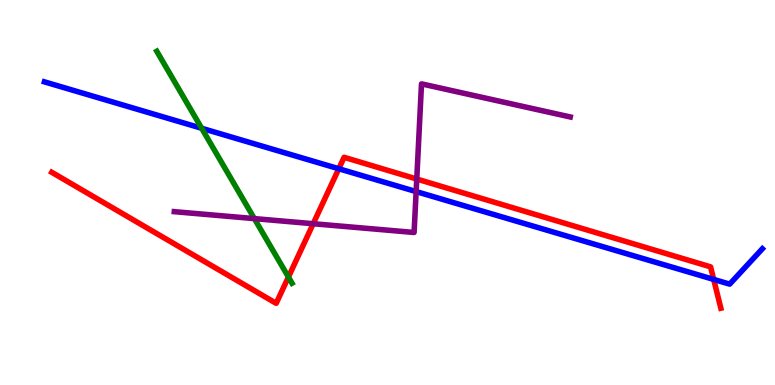[{'lines': ['blue', 'red'], 'intersections': [{'x': 4.37, 'y': 5.62}, {'x': 9.21, 'y': 2.74}]}, {'lines': ['green', 'red'], 'intersections': [{'x': 3.72, 'y': 2.8}]}, {'lines': ['purple', 'red'], 'intersections': [{'x': 4.04, 'y': 4.19}, {'x': 5.38, 'y': 5.35}]}, {'lines': ['blue', 'green'], 'intersections': [{'x': 2.6, 'y': 6.67}]}, {'lines': ['blue', 'purple'], 'intersections': [{'x': 5.37, 'y': 5.02}]}, {'lines': ['green', 'purple'], 'intersections': [{'x': 3.28, 'y': 4.32}]}]